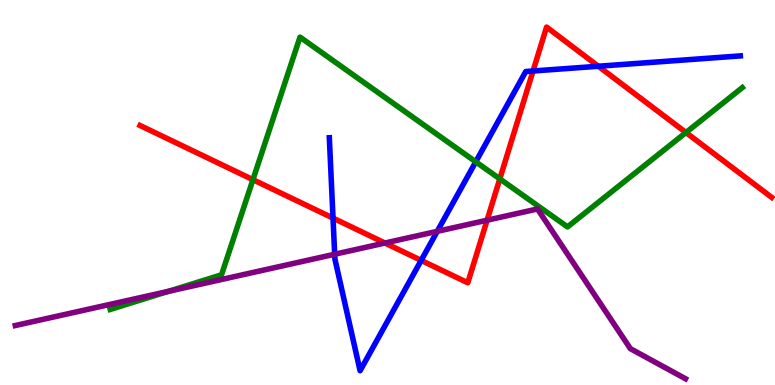[{'lines': ['blue', 'red'], 'intersections': [{'x': 4.3, 'y': 4.34}, {'x': 5.43, 'y': 3.24}, {'x': 6.88, 'y': 8.16}, {'x': 7.72, 'y': 8.28}]}, {'lines': ['green', 'red'], 'intersections': [{'x': 3.26, 'y': 5.33}, {'x': 6.45, 'y': 5.35}, {'x': 8.85, 'y': 6.56}]}, {'lines': ['purple', 'red'], 'intersections': [{'x': 4.97, 'y': 3.69}, {'x': 6.28, 'y': 4.28}]}, {'lines': ['blue', 'green'], 'intersections': [{'x': 6.14, 'y': 5.8}]}, {'lines': ['blue', 'purple'], 'intersections': [{'x': 4.32, 'y': 3.4}, {'x': 5.64, 'y': 3.99}]}, {'lines': ['green', 'purple'], 'intersections': [{'x': 2.17, 'y': 2.43}]}]